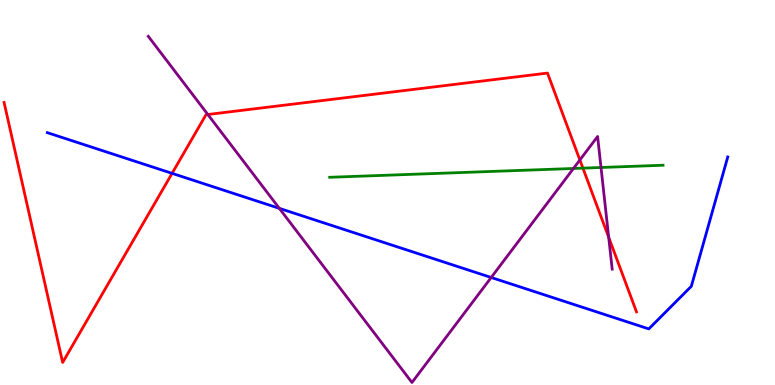[{'lines': ['blue', 'red'], 'intersections': [{'x': 2.22, 'y': 5.5}]}, {'lines': ['green', 'red'], 'intersections': [{'x': 7.52, 'y': 5.63}]}, {'lines': ['purple', 'red'], 'intersections': [{'x': 2.68, 'y': 7.03}, {'x': 7.48, 'y': 5.84}, {'x': 7.85, 'y': 3.84}]}, {'lines': ['blue', 'green'], 'intersections': []}, {'lines': ['blue', 'purple'], 'intersections': [{'x': 3.6, 'y': 4.59}, {'x': 6.34, 'y': 2.79}]}, {'lines': ['green', 'purple'], 'intersections': [{'x': 7.4, 'y': 5.62}, {'x': 7.76, 'y': 5.65}]}]